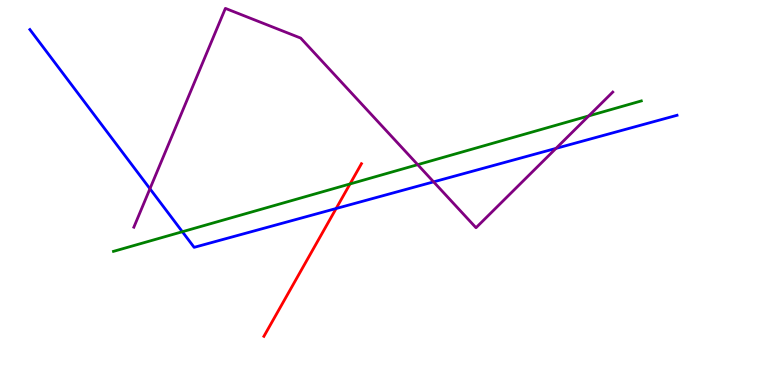[{'lines': ['blue', 'red'], 'intersections': [{'x': 4.34, 'y': 4.58}]}, {'lines': ['green', 'red'], 'intersections': [{'x': 4.52, 'y': 5.22}]}, {'lines': ['purple', 'red'], 'intersections': []}, {'lines': ['blue', 'green'], 'intersections': [{'x': 2.35, 'y': 3.98}]}, {'lines': ['blue', 'purple'], 'intersections': [{'x': 1.93, 'y': 5.1}, {'x': 5.59, 'y': 5.28}, {'x': 7.17, 'y': 6.15}]}, {'lines': ['green', 'purple'], 'intersections': [{'x': 5.39, 'y': 5.72}, {'x': 7.6, 'y': 6.99}]}]